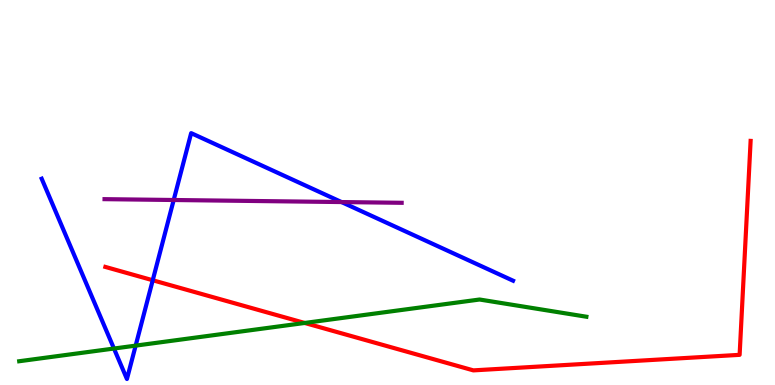[{'lines': ['blue', 'red'], 'intersections': [{'x': 1.97, 'y': 2.72}]}, {'lines': ['green', 'red'], 'intersections': [{'x': 3.93, 'y': 1.61}]}, {'lines': ['purple', 'red'], 'intersections': []}, {'lines': ['blue', 'green'], 'intersections': [{'x': 1.47, 'y': 0.947}, {'x': 1.75, 'y': 1.02}]}, {'lines': ['blue', 'purple'], 'intersections': [{'x': 2.24, 'y': 4.81}, {'x': 4.41, 'y': 4.75}]}, {'lines': ['green', 'purple'], 'intersections': []}]